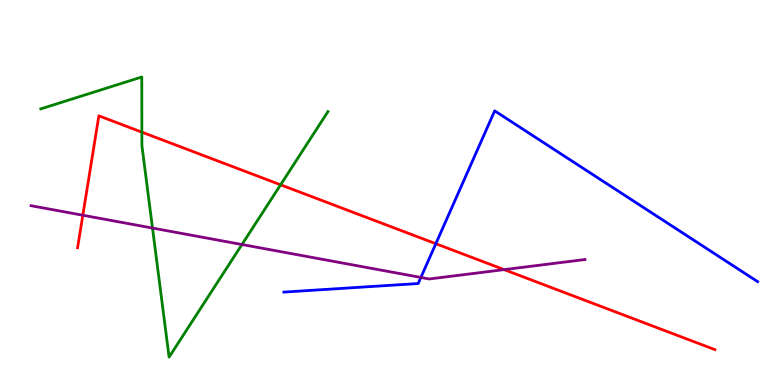[{'lines': ['blue', 'red'], 'intersections': [{'x': 5.62, 'y': 3.67}]}, {'lines': ['green', 'red'], 'intersections': [{'x': 1.83, 'y': 6.57}, {'x': 3.62, 'y': 5.2}]}, {'lines': ['purple', 'red'], 'intersections': [{'x': 1.07, 'y': 4.41}, {'x': 6.5, 'y': 3.0}]}, {'lines': ['blue', 'green'], 'intersections': []}, {'lines': ['blue', 'purple'], 'intersections': [{'x': 5.43, 'y': 2.79}]}, {'lines': ['green', 'purple'], 'intersections': [{'x': 1.97, 'y': 4.08}, {'x': 3.12, 'y': 3.65}]}]